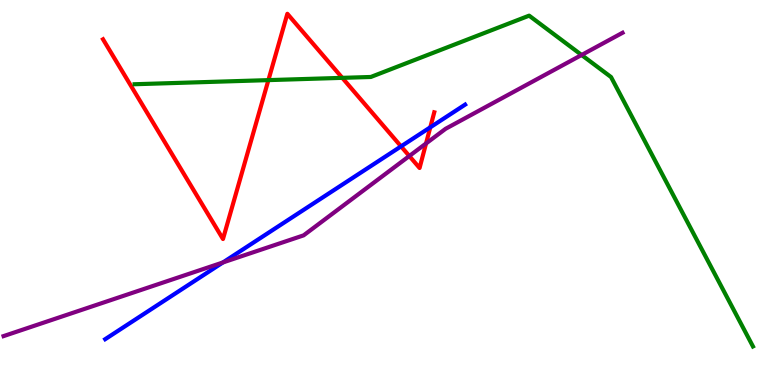[{'lines': ['blue', 'red'], 'intersections': [{'x': 5.17, 'y': 6.2}, {'x': 5.55, 'y': 6.69}]}, {'lines': ['green', 'red'], 'intersections': [{'x': 3.46, 'y': 7.92}, {'x': 4.42, 'y': 7.98}]}, {'lines': ['purple', 'red'], 'intersections': [{'x': 5.28, 'y': 5.95}, {'x': 5.5, 'y': 6.27}]}, {'lines': ['blue', 'green'], 'intersections': []}, {'lines': ['blue', 'purple'], 'intersections': [{'x': 2.88, 'y': 3.18}]}, {'lines': ['green', 'purple'], 'intersections': [{'x': 7.5, 'y': 8.57}]}]